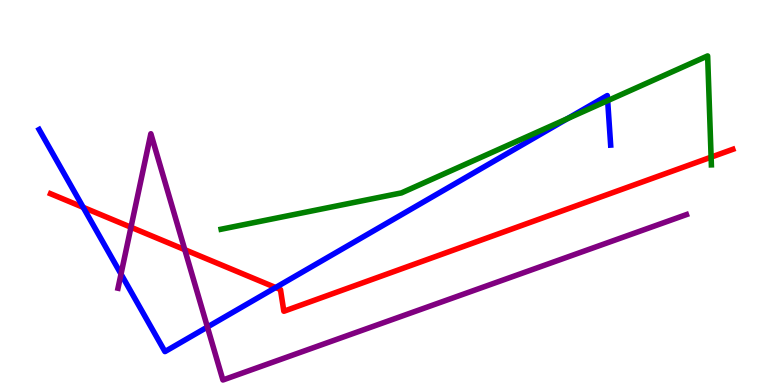[{'lines': ['blue', 'red'], 'intersections': [{'x': 1.07, 'y': 4.61}, {'x': 3.56, 'y': 2.53}]}, {'lines': ['green', 'red'], 'intersections': [{'x': 9.18, 'y': 5.92}]}, {'lines': ['purple', 'red'], 'intersections': [{'x': 1.69, 'y': 4.1}, {'x': 2.38, 'y': 3.51}]}, {'lines': ['blue', 'green'], 'intersections': [{'x': 7.32, 'y': 6.92}, {'x': 7.84, 'y': 7.39}]}, {'lines': ['blue', 'purple'], 'intersections': [{'x': 1.56, 'y': 2.88}, {'x': 2.68, 'y': 1.51}]}, {'lines': ['green', 'purple'], 'intersections': []}]